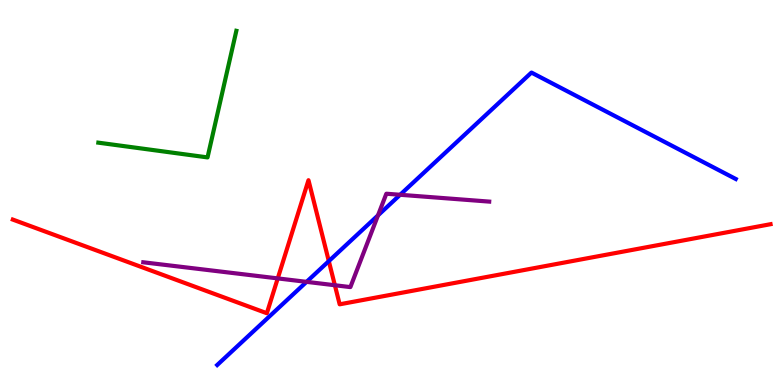[{'lines': ['blue', 'red'], 'intersections': [{'x': 4.24, 'y': 3.22}]}, {'lines': ['green', 'red'], 'intersections': []}, {'lines': ['purple', 'red'], 'intersections': [{'x': 3.58, 'y': 2.77}, {'x': 4.32, 'y': 2.59}]}, {'lines': ['blue', 'green'], 'intersections': []}, {'lines': ['blue', 'purple'], 'intersections': [{'x': 3.96, 'y': 2.68}, {'x': 4.88, 'y': 4.41}, {'x': 5.16, 'y': 4.94}]}, {'lines': ['green', 'purple'], 'intersections': []}]